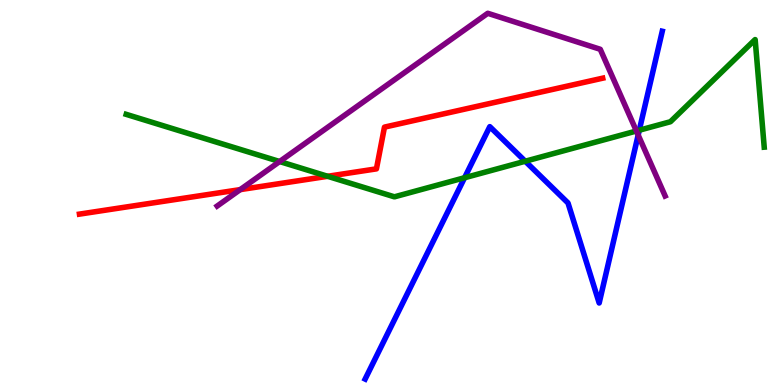[{'lines': ['blue', 'red'], 'intersections': []}, {'lines': ['green', 'red'], 'intersections': [{'x': 4.23, 'y': 5.42}]}, {'lines': ['purple', 'red'], 'intersections': [{'x': 3.1, 'y': 5.07}]}, {'lines': ['blue', 'green'], 'intersections': [{'x': 5.99, 'y': 5.38}, {'x': 6.78, 'y': 5.81}, {'x': 8.25, 'y': 6.62}]}, {'lines': ['blue', 'purple'], 'intersections': [{'x': 8.23, 'y': 6.49}]}, {'lines': ['green', 'purple'], 'intersections': [{'x': 3.61, 'y': 5.8}, {'x': 8.21, 'y': 6.6}]}]